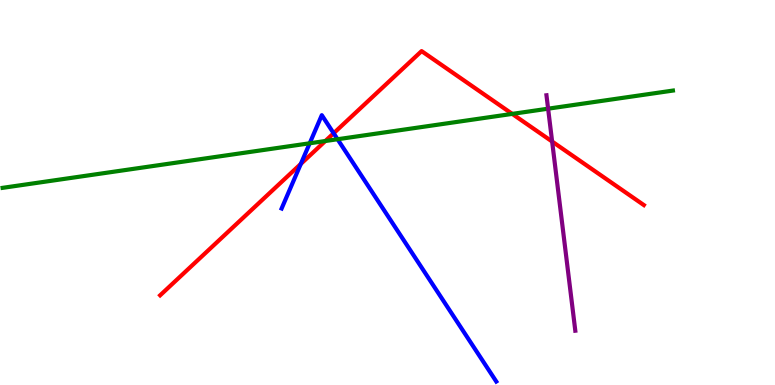[{'lines': ['blue', 'red'], 'intersections': [{'x': 3.88, 'y': 5.74}, {'x': 4.31, 'y': 6.54}]}, {'lines': ['green', 'red'], 'intersections': [{'x': 4.2, 'y': 6.34}, {'x': 6.61, 'y': 7.04}]}, {'lines': ['purple', 'red'], 'intersections': [{'x': 7.12, 'y': 6.32}]}, {'lines': ['blue', 'green'], 'intersections': [{'x': 4.0, 'y': 6.28}, {'x': 4.36, 'y': 6.38}]}, {'lines': ['blue', 'purple'], 'intersections': []}, {'lines': ['green', 'purple'], 'intersections': [{'x': 7.07, 'y': 7.18}]}]